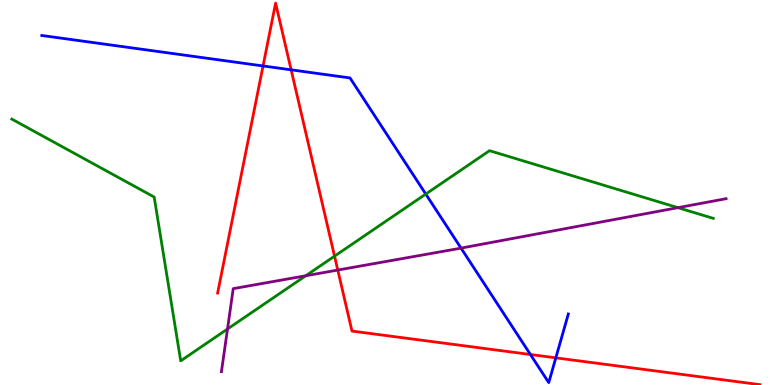[{'lines': ['blue', 'red'], 'intersections': [{'x': 3.39, 'y': 8.29}, {'x': 3.76, 'y': 8.19}, {'x': 6.84, 'y': 0.792}, {'x': 7.17, 'y': 0.705}]}, {'lines': ['green', 'red'], 'intersections': [{'x': 4.32, 'y': 3.35}]}, {'lines': ['purple', 'red'], 'intersections': [{'x': 4.36, 'y': 2.99}]}, {'lines': ['blue', 'green'], 'intersections': [{'x': 5.49, 'y': 4.96}]}, {'lines': ['blue', 'purple'], 'intersections': [{'x': 5.95, 'y': 3.56}]}, {'lines': ['green', 'purple'], 'intersections': [{'x': 2.94, 'y': 1.45}, {'x': 3.95, 'y': 2.84}, {'x': 8.75, 'y': 4.61}]}]